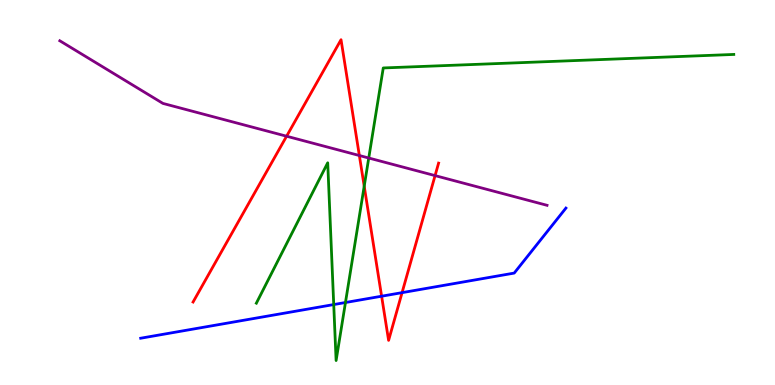[{'lines': ['blue', 'red'], 'intersections': [{'x': 4.92, 'y': 2.31}, {'x': 5.19, 'y': 2.4}]}, {'lines': ['green', 'red'], 'intersections': [{'x': 4.7, 'y': 5.16}]}, {'lines': ['purple', 'red'], 'intersections': [{'x': 3.7, 'y': 6.46}, {'x': 4.64, 'y': 5.96}, {'x': 5.61, 'y': 5.44}]}, {'lines': ['blue', 'green'], 'intersections': [{'x': 4.31, 'y': 2.09}, {'x': 4.46, 'y': 2.14}]}, {'lines': ['blue', 'purple'], 'intersections': []}, {'lines': ['green', 'purple'], 'intersections': [{'x': 4.76, 'y': 5.9}]}]